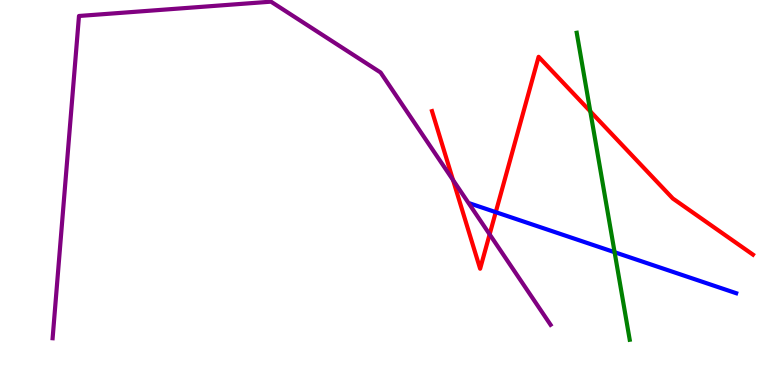[{'lines': ['blue', 'red'], 'intersections': [{'x': 6.4, 'y': 4.49}]}, {'lines': ['green', 'red'], 'intersections': [{'x': 7.62, 'y': 7.11}]}, {'lines': ['purple', 'red'], 'intersections': [{'x': 5.85, 'y': 5.32}, {'x': 6.32, 'y': 3.91}]}, {'lines': ['blue', 'green'], 'intersections': [{'x': 7.93, 'y': 3.45}]}, {'lines': ['blue', 'purple'], 'intersections': []}, {'lines': ['green', 'purple'], 'intersections': []}]